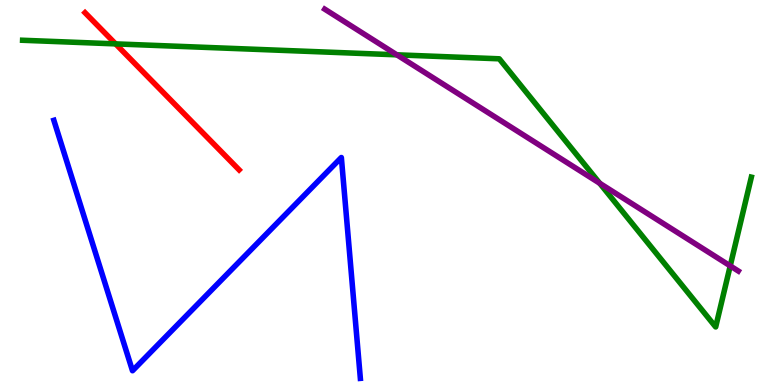[{'lines': ['blue', 'red'], 'intersections': []}, {'lines': ['green', 'red'], 'intersections': [{'x': 1.49, 'y': 8.86}]}, {'lines': ['purple', 'red'], 'intersections': []}, {'lines': ['blue', 'green'], 'intersections': []}, {'lines': ['blue', 'purple'], 'intersections': []}, {'lines': ['green', 'purple'], 'intersections': [{'x': 5.12, 'y': 8.58}, {'x': 7.74, 'y': 5.24}, {'x': 9.42, 'y': 3.09}]}]